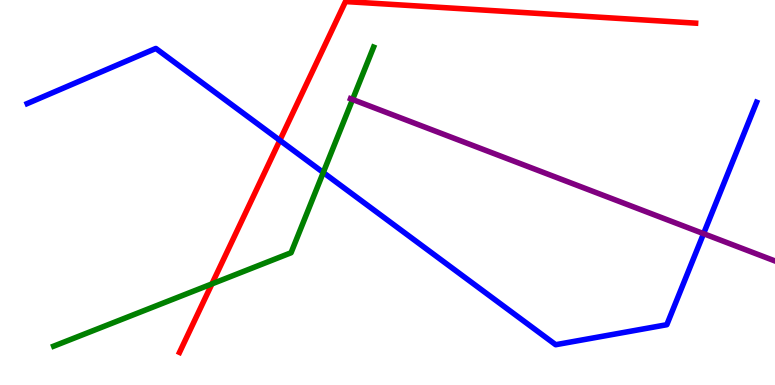[{'lines': ['blue', 'red'], 'intersections': [{'x': 3.61, 'y': 6.35}]}, {'lines': ['green', 'red'], 'intersections': [{'x': 2.73, 'y': 2.63}]}, {'lines': ['purple', 'red'], 'intersections': []}, {'lines': ['blue', 'green'], 'intersections': [{'x': 4.17, 'y': 5.52}]}, {'lines': ['blue', 'purple'], 'intersections': [{'x': 9.08, 'y': 3.93}]}, {'lines': ['green', 'purple'], 'intersections': [{'x': 4.55, 'y': 7.42}]}]